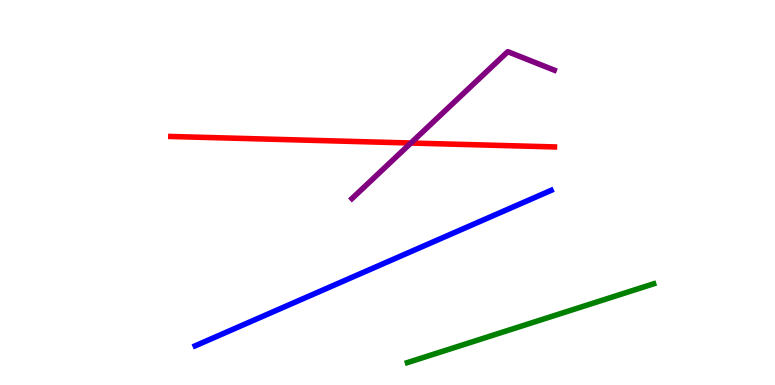[{'lines': ['blue', 'red'], 'intersections': []}, {'lines': ['green', 'red'], 'intersections': []}, {'lines': ['purple', 'red'], 'intersections': [{'x': 5.3, 'y': 6.29}]}, {'lines': ['blue', 'green'], 'intersections': []}, {'lines': ['blue', 'purple'], 'intersections': []}, {'lines': ['green', 'purple'], 'intersections': []}]